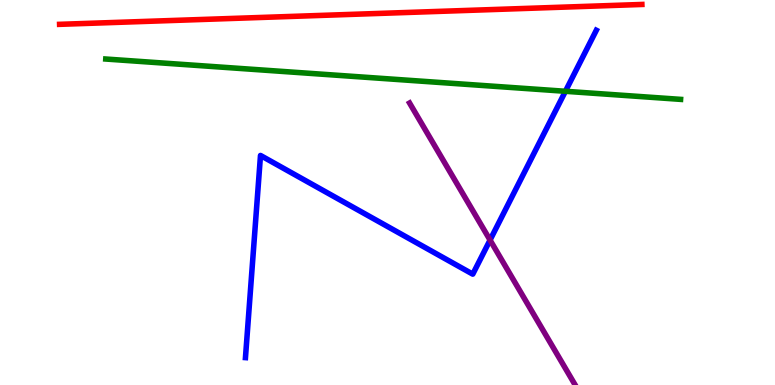[{'lines': ['blue', 'red'], 'intersections': []}, {'lines': ['green', 'red'], 'intersections': []}, {'lines': ['purple', 'red'], 'intersections': []}, {'lines': ['blue', 'green'], 'intersections': [{'x': 7.3, 'y': 7.63}]}, {'lines': ['blue', 'purple'], 'intersections': [{'x': 6.32, 'y': 3.76}]}, {'lines': ['green', 'purple'], 'intersections': []}]